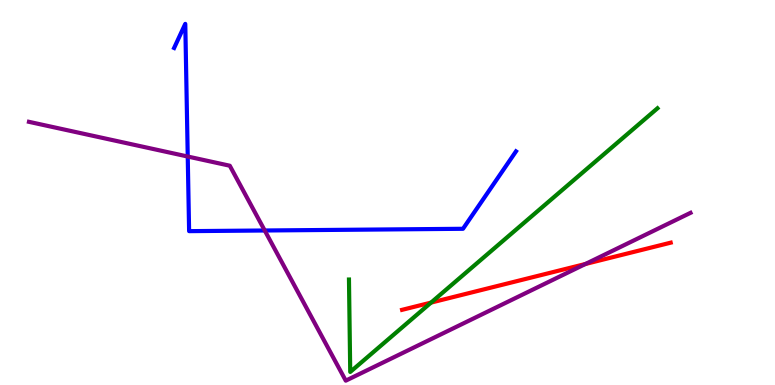[{'lines': ['blue', 'red'], 'intersections': []}, {'lines': ['green', 'red'], 'intersections': [{'x': 5.56, 'y': 2.14}]}, {'lines': ['purple', 'red'], 'intersections': [{'x': 7.55, 'y': 3.14}]}, {'lines': ['blue', 'green'], 'intersections': []}, {'lines': ['blue', 'purple'], 'intersections': [{'x': 2.42, 'y': 5.93}, {'x': 3.42, 'y': 4.01}]}, {'lines': ['green', 'purple'], 'intersections': []}]